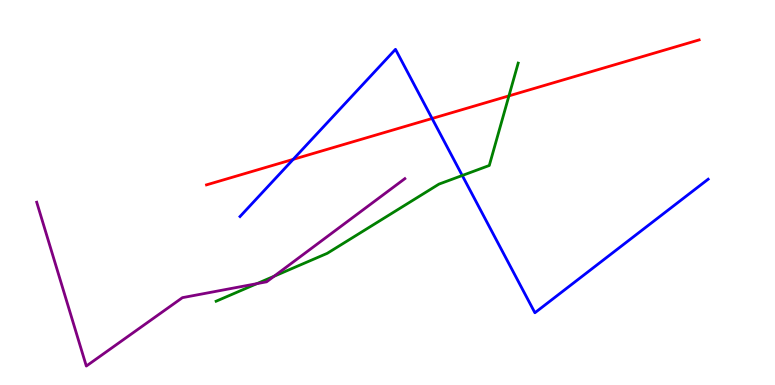[{'lines': ['blue', 'red'], 'intersections': [{'x': 3.78, 'y': 5.86}, {'x': 5.58, 'y': 6.92}]}, {'lines': ['green', 'red'], 'intersections': [{'x': 6.57, 'y': 7.51}]}, {'lines': ['purple', 'red'], 'intersections': []}, {'lines': ['blue', 'green'], 'intersections': [{'x': 5.96, 'y': 5.44}]}, {'lines': ['blue', 'purple'], 'intersections': []}, {'lines': ['green', 'purple'], 'intersections': [{'x': 3.31, 'y': 2.63}, {'x': 3.54, 'y': 2.82}]}]